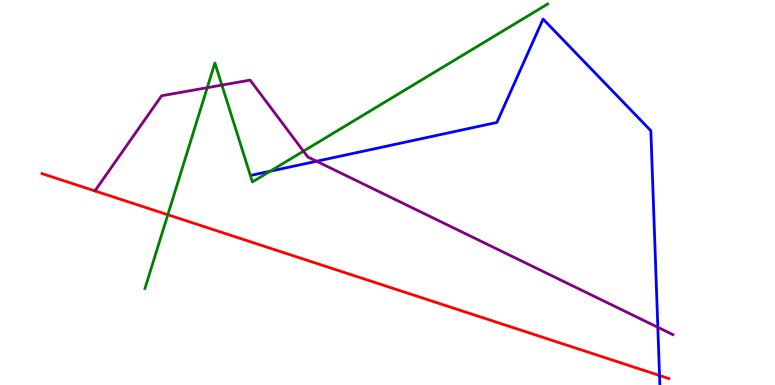[{'lines': ['blue', 'red'], 'intersections': [{'x': 8.51, 'y': 0.247}]}, {'lines': ['green', 'red'], 'intersections': [{'x': 2.17, 'y': 4.42}]}, {'lines': ['purple', 'red'], 'intersections': []}, {'lines': ['blue', 'green'], 'intersections': [{'x': 3.49, 'y': 5.55}]}, {'lines': ['blue', 'purple'], 'intersections': [{'x': 4.08, 'y': 5.81}, {'x': 8.49, 'y': 1.5}]}, {'lines': ['green', 'purple'], 'intersections': [{'x': 2.67, 'y': 7.72}, {'x': 2.86, 'y': 7.79}, {'x': 3.92, 'y': 6.07}]}]